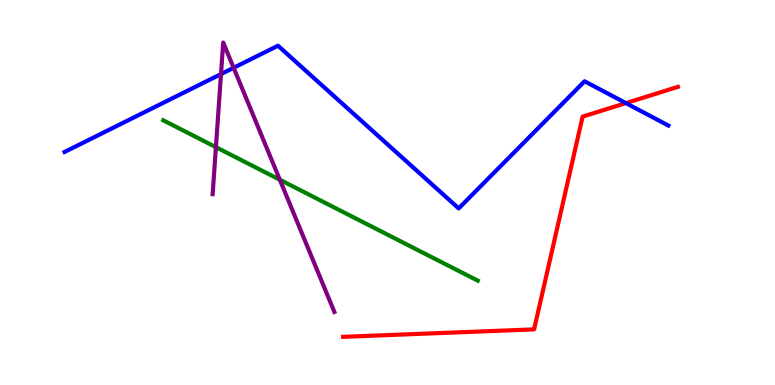[{'lines': ['blue', 'red'], 'intersections': [{'x': 8.08, 'y': 7.32}]}, {'lines': ['green', 'red'], 'intersections': []}, {'lines': ['purple', 'red'], 'intersections': []}, {'lines': ['blue', 'green'], 'intersections': []}, {'lines': ['blue', 'purple'], 'intersections': [{'x': 2.85, 'y': 8.08}, {'x': 3.01, 'y': 8.24}]}, {'lines': ['green', 'purple'], 'intersections': [{'x': 2.79, 'y': 6.18}, {'x': 3.61, 'y': 5.33}]}]